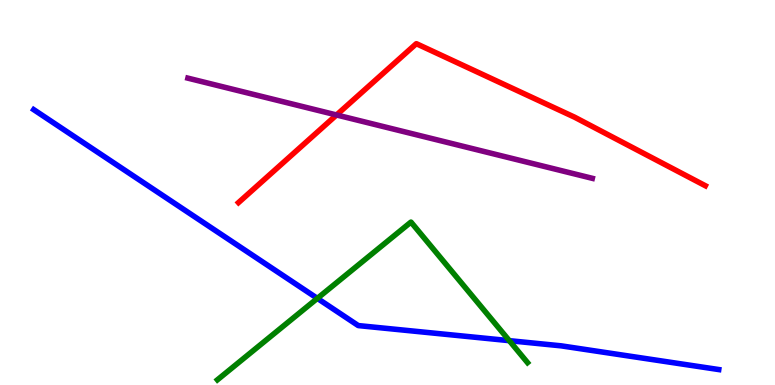[{'lines': ['blue', 'red'], 'intersections': []}, {'lines': ['green', 'red'], 'intersections': []}, {'lines': ['purple', 'red'], 'intersections': [{'x': 4.34, 'y': 7.01}]}, {'lines': ['blue', 'green'], 'intersections': [{'x': 4.09, 'y': 2.25}, {'x': 6.57, 'y': 1.15}]}, {'lines': ['blue', 'purple'], 'intersections': []}, {'lines': ['green', 'purple'], 'intersections': []}]